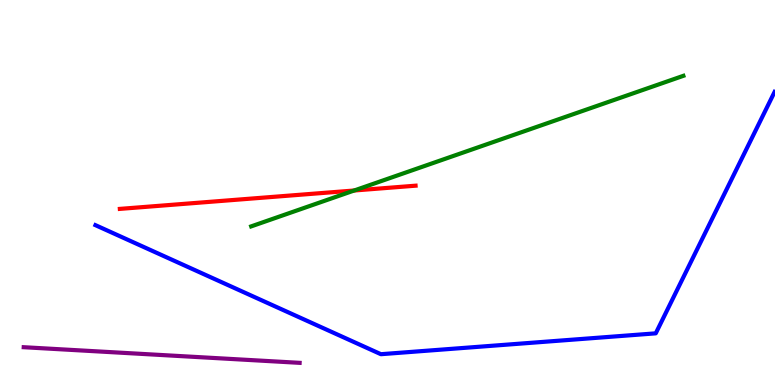[{'lines': ['blue', 'red'], 'intersections': []}, {'lines': ['green', 'red'], 'intersections': [{'x': 4.57, 'y': 5.05}]}, {'lines': ['purple', 'red'], 'intersections': []}, {'lines': ['blue', 'green'], 'intersections': []}, {'lines': ['blue', 'purple'], 'intersections': []}, {'lines': ['green', 'purple'], 'intersections': []}]